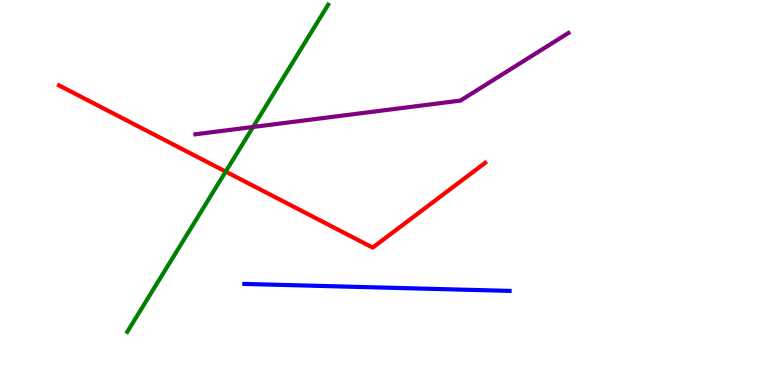[{'lines': ['blue', 'red'], 'intersections': []}, {'lines': ['green', 'red'], 'intersections': [{'x': 2.91, 'y': 5.54}]}, {'lines': ['purple', 'red'], 'intersections': []}, {'lines': ['blue', 'green'], 'intersections': []}, {'lines': ['blue', 'purple'], 'intersections': []}, {'lines': ['green', 'purple'], 'intersections': [{'x': 3.27, 'y': 6.7}]}]